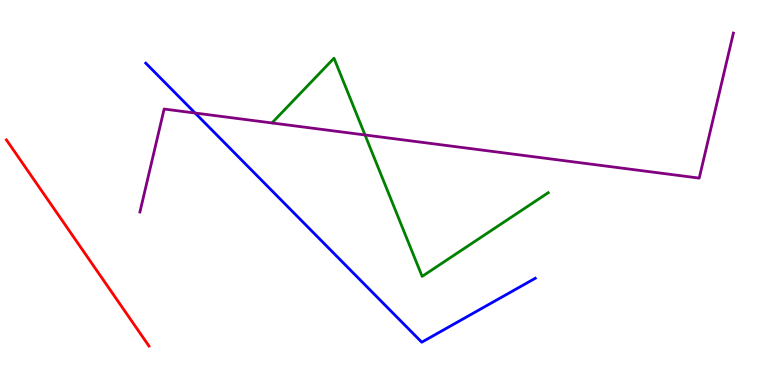[{'lines': ['blue', 'red'], 'intersections': []}, {'lines': ['green', 'red'], 'intersections': []}, {'lines': ['purple', 'red'], 'intersections': []}, {'lines': ['blue', 'green'], 'intersections': []}, {'lines': ['blue', 'purple'], 'intersections': [{'x': 2.52, 'y': 7.06}]}, {'lines': ['green', 'purple'], 'intersections': [{'x': 4.71, 'y': 6.49}]}]